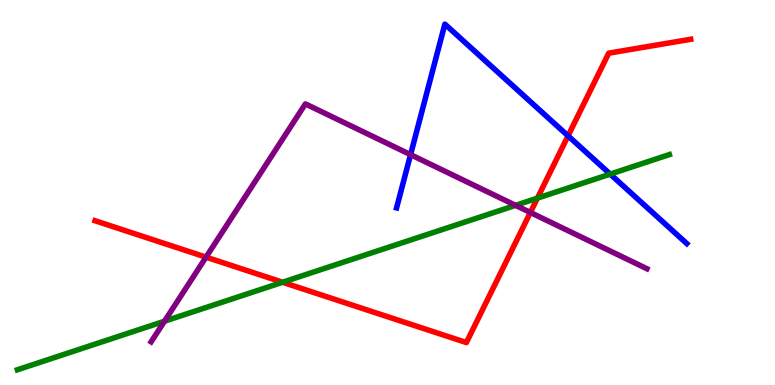[{'lines': ['blue', 'red'], 'intersections': [{'x': 7.33, 'y': 6.47}]}, {'lines': ['green', 'red'], 'intersections': [{'x': 3.65, 'y': 2.67}, {'x': 6.93, 'y': 4.85}]}, {'lines': ['purple', 'red'], 'intersections': [{'x': 2.66, 'y': 3.32}, {'x': 6.84, 'y': 4.48}]}, {'lines': ['blue', 'green'], 'intersections': [{'x': 7.87, 'y': 5.48}]}, {'lines': ['blue', 'purple'], 'intersections': [{'x': 5.3, 'y': 5.98}]}, {'lines': ['green', 'purple'], 'intersections': [{'x': 2.12, 'y': 1.66}, {'x': 6.65, 'y': 4.67}]}]